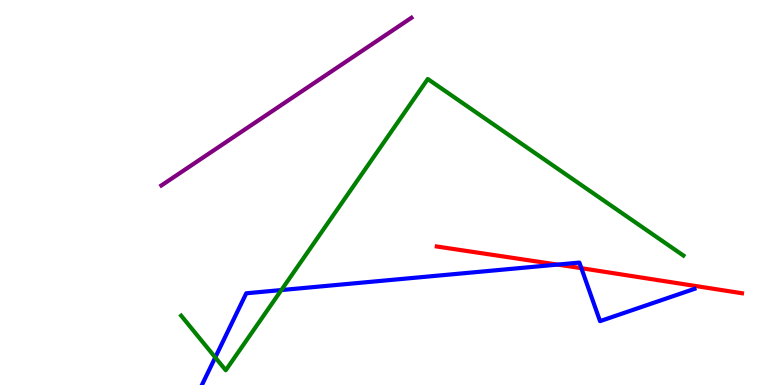[{'lines': ['blue', 'red'], 'intersections': [{'x': 7.19, 'y': 3.13}, {'x': 7.5, 'y': 3.03}]}, {'lines': ['green', 'red'], 'intersections': []}, {'lines': ['purple', 'red'], 'intersections': []}, {'lines': ['blue', 'green'], 'intersections': [{'x': 2.78, 'y': 0.717}, {'x': 3.63, 'y': 2.47}]}, {'lines': ['blue', 'purple'], 'intersections': []}, {'lines': ['green', 'purple'], 'intersections': []}]